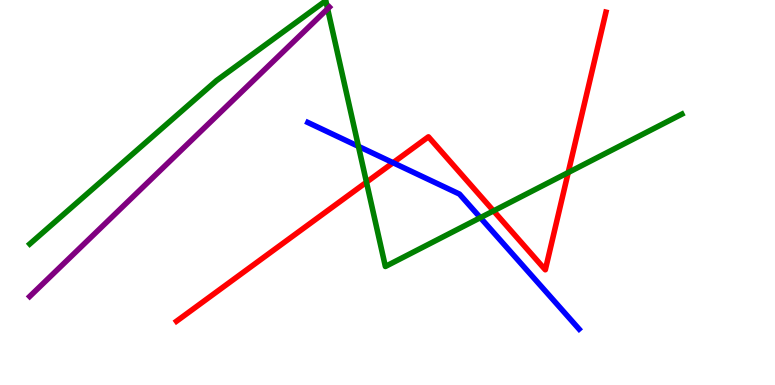[{'lines': ['blue', 'red'], 'intersections': [{'x': 5.07, 'y': 5.77}]}, {'lines': ['green', 'red'], 'intersections': [{'x': 4.73, 'y': 5.27}, {'x': 6.37, 'y': 4.52}, {'x': 7.33, 'y': 5.52}]}, {'lines': ['purple', 'red'], 'intersections': []}, {'lines': ['blue', 'green'], 'intersections': [{'x': 4.63, 'y': 6.2}, {'x': 6.2, 'y': 4.35}]}, {'lines': ['blue', 'purple'], 'intersections': []}, {'lines': ['green', 'purple'], 'intersections': [{'x': 4.23, 'y': 9.77}]}]